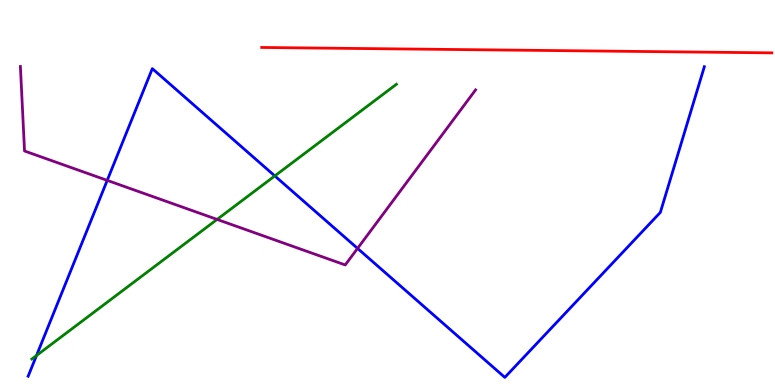[{'lines': ['blue', 'red'], 'intersections': []}, {'lines': ['green', 'red'], 'intersections': []}, {'lines': ['purple', 'red'], 'intersections': []}, {'lines': ['blue', 'green'], 'intersections': [{'x': 0.471, 'y': 0.766}, {'x': 3.55, 'y': 5.43}]}, {'lines': ['blue', 'purple'], 'intersections': [{'x': 1.38, 'y': 5.31}, {'x': 4.61, 'y': 3.55}]}, {'lines': ['green', 'purple'], 'intersections': [{'x': 2.8, 'y': 4.3}]}]